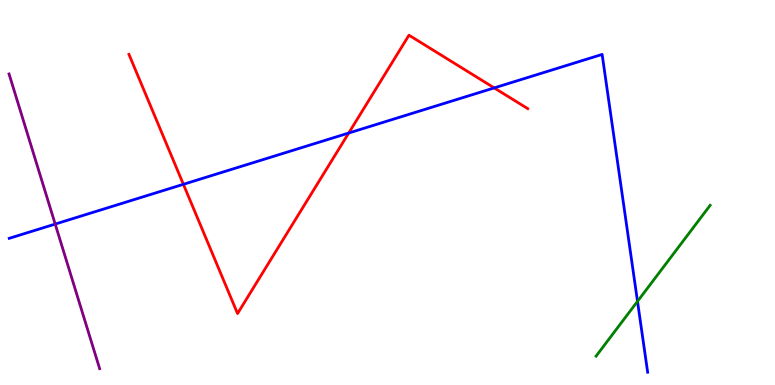[{'lines': ['blue', 'red'], 'intersections': [{'x': 2.37, 'y': 5.21}, {'x': 4.5, 'y': 6.54}, {'x': 6.38, 'y': 7.72}]}, {'lines': ['green', 'red'], 'intersections': []}, {'lines': ['purple', 'red'], 'intersections': []}, {'lines': ['blue', 'green'], 'intersections': [{'x': 8.23, 'y': 2.17}]}, {'lines': ['blue', 'purple'], 'intersections': [{'x': 0.712, 'y': 4.18}]}, {'lines': ['green', 'purple'], 'intersections': []}]